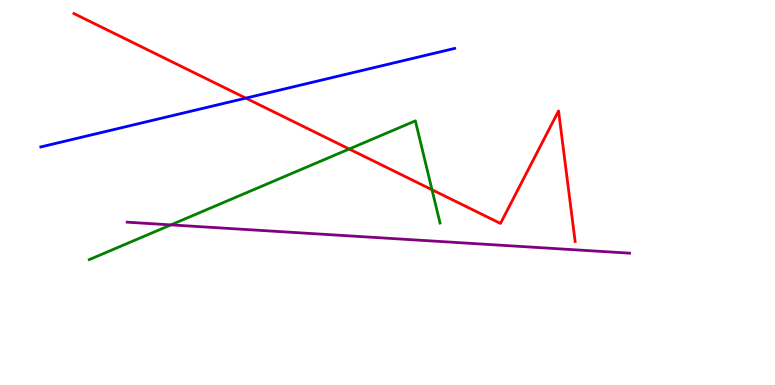[{'lines': ['blue', 'red'], 'intersections': [{'x': 3.17, 'y': 7.45}]}, {'lines': ['green', 'red'], 'intersections': [{'x': 4.51, 'y': 6.13}, {'x': 5.57, 'y': 5.07}]}, {'lines': ['purple', 'red'], 'intersections': []}, {'lines': ['blue', 'green'], 'intersections': []}, {'lines': ['blue', 'purple'], 'intersections': []}, {'lines': ['green', 'purple'], 'intersections': [{'x': 2.21, 'y': 4.16}]}]